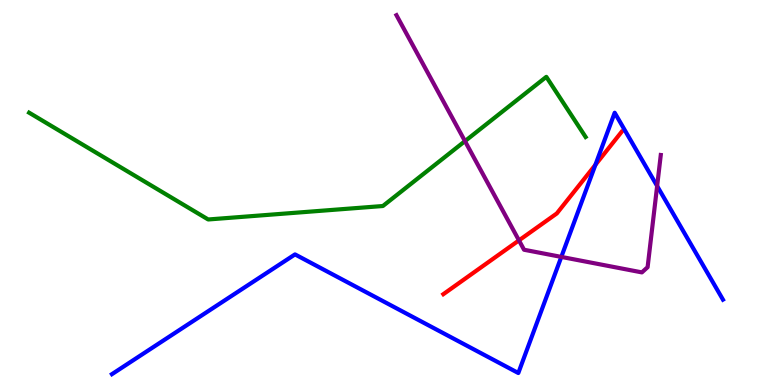[{'lines': ['blue', 'red'], 'intersections': [{'x': 7.68, 'y': 5.72}]}, {'lines': ['green', 'red'], 'intersections': []}, {'lines': ['purple', 'red'], 'intersections': [{'x': 6.7, 'y': 3.76}]}, {'lines': ['blue', 'green'], 'intersections': []}, {'lines': ['blue', 'purple'], 'intersections': [{'x': 7.24, 'y': 3.33}, {'x': 8.48, 'y': 5.17}]}, {'lines': ['green', 'purple'], 'intersections': [{'x': 6.0, 'y': 6.33}]}]